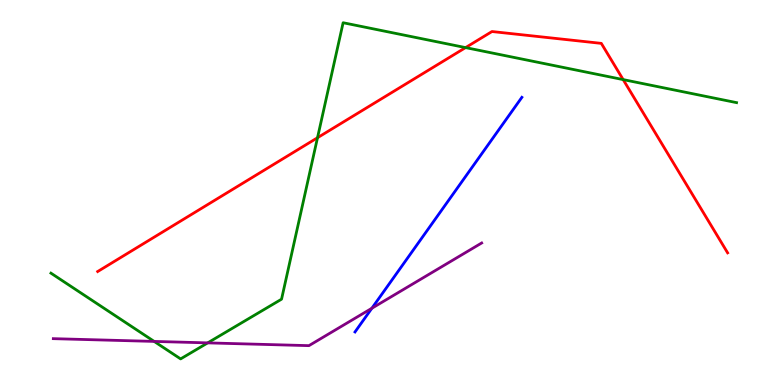[{'lines': ['blue', 'red'], 'intersections': []}, {'lines': ['green', 'red'], 'intersections': [{'x': 4.1, 'y': 6.42}, {'x': 6.01, 'y': 8.76}, {'x': 8.04, 'y': 7.93}]}, {'lines': ['purple', 'red'], 'intersections': []}, {'lines': ['blue', 'green'], 'intersections': []}, {'lines': ['blue', 'purple'], 'intersections': [{'x': 4.8, 'y': 1.99}]}, {'lines': ['green', 'purple'], 'intersections': [{'x': 1.99, 'y': 1.13}, {'x': 2.68, 'y': 1.09}]}]